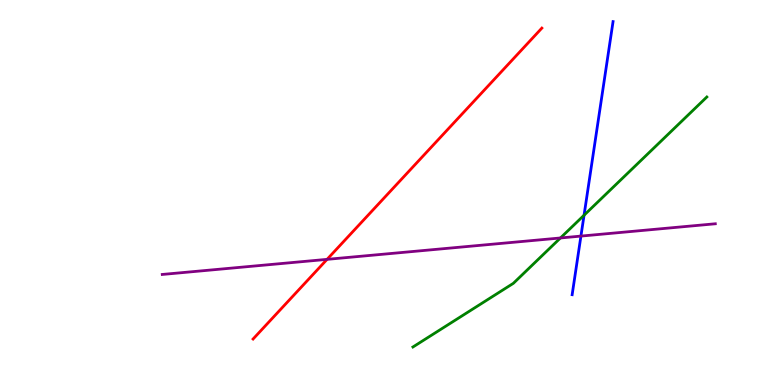[{'lines': ['blue', 'red'], 'intersections': []}, {'lines': ['green', 'red'], 'intersections': []}, {'lines': ['purple', 'red'], 'intersections': [{'x': 4.22, 'y': 3.26}]}, {'lines': ['blue', 'green'], 'intersections': [{'x': 7.54, 'y': 4.41}]}, {'lines': ['blue', 'purple'], 'intersections': [{'x': 7.5, 'y': 3.87}]}, {'lines': ['green', 'purple'], 'intersections': [{'x': 7.23, 'y': 3.82}]}]